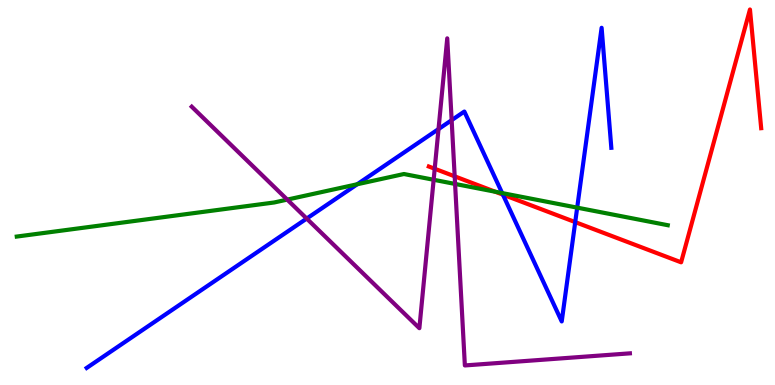[{'lines': ['blue', 'red'], 'intersections': [{'x': 6.49, 'y': 4.94}, {'x': 7.42, 'y': 4.23}]}, {'lines': ['green', 'red'], 'intersections': [{'x': 6.39, 'y': 5.02}]}, {'lines': ['purple', 'red'], 'intersections': [{'x': 5.61, 'y': 5.62}, {'x': 5.87, 'y': 5.42}]}, {'lines': ['blue', 'green'], 'intersections': [{'x': 4.61, 'y': 5.21}, {'x': 6.48, 'y': 4.99}, {'x': 7.45, 'y': 4.61}]}, {'lines': ['blue', 'purple'], 'intersections': [{'x': 3.96, 'y': 4.32}, {'x': 5.66, 'y': 6.65}, {'x': 5.83, 'y': 6.88}]}, {'lines': ['green', 'purple'], 'intersections': [{'x': 3.71, 'y': 4.82}, {'x': 5.6, 'y': 5.33}, {'x': 5.87, 'y': 5.22}]}]